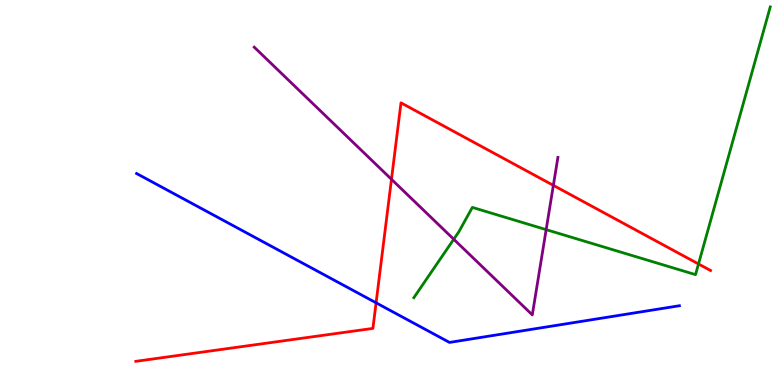[{'lines': ['blue', 'red'], 'intersections': [{'x': 4.85, 'y': 2.13}]}, {'lines': ['green', 'red'], 'intersections': [{'x': 9.01, 'y': 3.14}]}, {'lines': ['purple', 'red'], 'intersections': [{'x': 5.05, 'y': 5.34}, {'x': 7.14, 'y': 5.19}]}, {'lines': ['blue', 'green'], 'intersections': []}, {'lines': ['blue', 'purple'], 'intersections': []}, {'lines': ['green', 'purple'], 'intersections': [{'x': 5.85, 'y': 3.79}, {'x': 7.05, 'y': 4.04}]}]